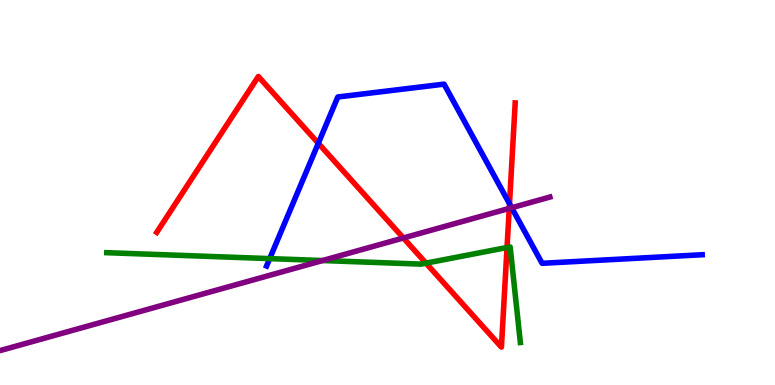[{'lines': ['blue', 'red'], 'intersections': [{'x': 4.11, 'y': 6.28}, {'x': 6.57, 'y': 4.71}]}, {'lines': ['green', 'red'], 'intersections': [{'x': 5.5, 'y': 3.16}, {'x': 6.54, 'y': 3.57}]}, {'lines': ['purple', 'red'], 'intersections': [{'x': 5.2, 'y': 3.82}, {'x': 6.57, 'y': 4.59}]}, {'lines': ['blue', 'green'], 'intersections': [{'x': 3.48, 'y': 3.28}]}, {'lines': ['blue', 'purple'], 'intersections': [{'x': 6.6, 'y': 4.6}]}, {'lines': ['green', 'purple'], 'intersections': [{'x': 4.16, 'y': 3.23}]}]